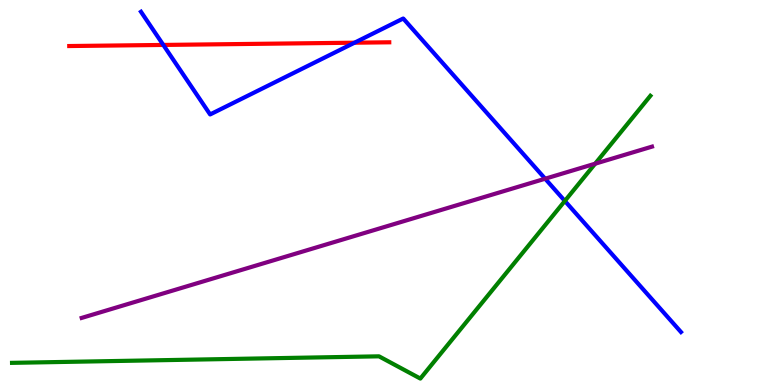[{'lines': ['blue', 'red'], 'intersections': [{'x': 2.11, 'y': 8.83}, {'x': 4.57, 'y': 8.89}]}, {'lines': ['green', 'red'], 'intersections': []}, {'lines': ['purple', 'red'], 'intersections': []}, {'lines': ['blue', 'green'], 'intersections': [{'x': 7.29, 'y': 4.78}]}, {'lines': ['blue', 'purple'], 'intersections': [{'x': 7.03, 'y': 5.36}]}, {'lines': ['green', 'purple'], 'intersections': [{'x': 7.68, 'y': 5.75}]}]